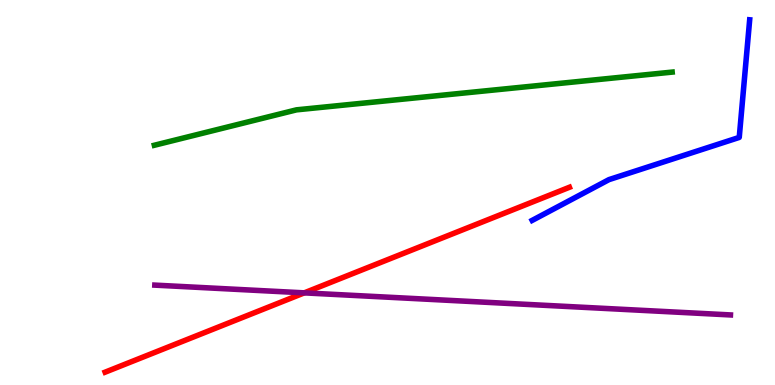[{'lines': ['blue', 'red'], 'intersections': []}, {'lines': ['green', 'red'], 'intersections': []}, {'lines': ['purple', 'red'], 'intersections': [{'x': 3.93, 'y': 2.39}]}, {'lines': ['blue', 'green'], 'intersections': []}, {'lines': ['blue', 'purple'], 'intersections': []}, {'lines': ['green', 'purple'], 'intersections': []}]